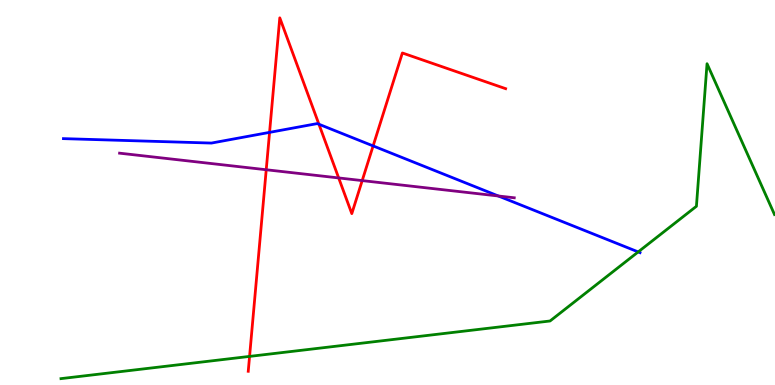[{'lines': ['blue', 'red'], 'intersections': [{'x': 3.48, 'y': 6.56}, {'x': 4.12, 'y': 6.77}, {'x': 4.81, 'y': 6.21}]}, {'lines': ['green', 'red'], 'intersections': [{'x': 3.22, 'y': 0.743}]}, {'lines': ['purple', 'red'], 'intersections': [{'x': 3.44, 'y': 5.59}, {'x': 4.37, 'y': 5.38}, {'x': 4.67, 'y': 5.31}]}, {'lines': ['blue', 'green'], 'intersections': [{'x': 8.23, 'y': 3.46}]}, {'lines': ['blue', 'purple'], 'intersections': [{'x': 6.43, 'y': 4.91}]}, {'lines': ['green', 'purple'], 'intersections': []}]